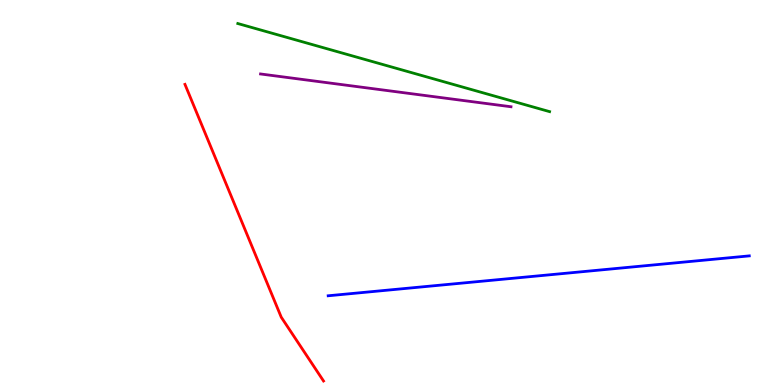[{'lines': ['blue', 'red'], 'intersections': []}, {'lines': ['green', 'red'], 'intersections': []}, {'lines': ['purple', 'red'], 'intersections': []}, {'lines': ['blue', 'green'], 'intersections': []}, {'lines': ['blue', 'purple'], 'intersections': []}, {'lines': ['green', 'purple'], 'intersections': []}]